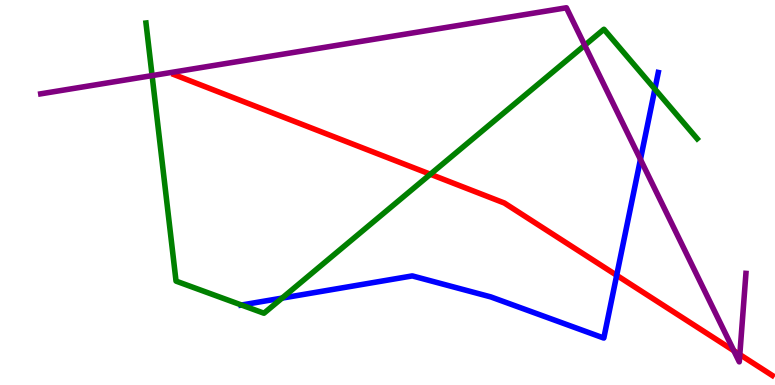[{'lines': ['blue', 'red'], 'intersections': [{'x': 7.96, 'y': 2.85}]}, {'lines': ['green', 'red'], 'intersections': [{'x': 5.55, 'y': 5.47}]}, {'lines': ['purple', 'red'], 'intersections': [{'x': 9.47, 'y': 0.891}, {'x': 9.55, 'y': 0.791}]}, {'lines': ['blue', 'green'], 'intersections': [{'x': 3.12, 'y': 2.08}, {'x': 3.64, 'y': 2.26}, {'x': 8.45, 'y': 7.69}]}, {'lines': ['blue', 'purple'], 'intersections': [{'x': 8.26, 'y': 5.86}]}, {'lines': ['green', 'purple'], 'intersections': [{'x': 1.96, 'y': 8.04}, {'x': 7.54, 'y': 8.82}]}]